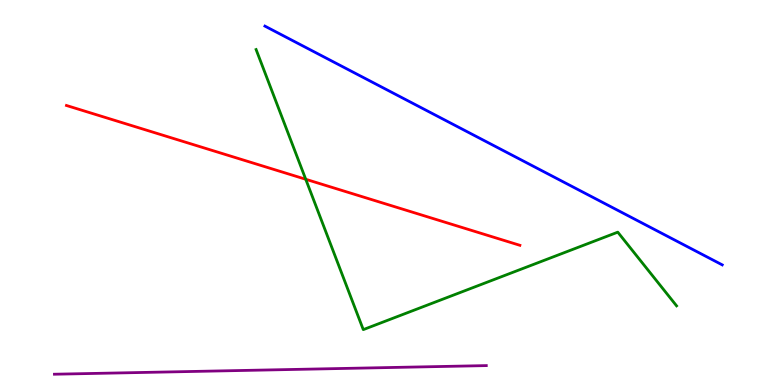[{'lines': ['blue', 'red'], 'intersections': []}, {'lines': ['green', 'red'], 'intersections': [{'x': 3.95, 'y': 5.34}]}, {'lines': ['purple', 'red'], 'intersections': []}, {'lines': ['blue', 'green'], 'intersections': []}, {'lines': ['blue', 'purple'], 'intersections': []}, {'lines': ['green', 'purple'], 'intersections': []}]